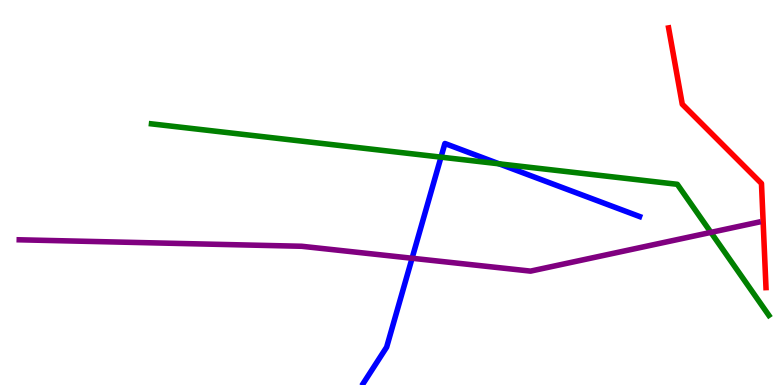[{'lines': ['blue', 'red'], 'intersections': []}, {'lines': ['green', 'red'], 'intersections': []}, {'lines': ['purple', 'red'], 'intersections': []}, {'lines': ['blue', 'green'], 'intersections': [{'x': 5.69, 'y': 5.92}, {'x': 6.44, 'y': 5.75}]}, {'lines': ['blue', 'purple'], 'intersections': [{'x': 5.32, 'y': 3.29}]}, {'lines': ['green', 'purple'], 'intersections': [{'x': 9.17, 'y': 3.96}]}]